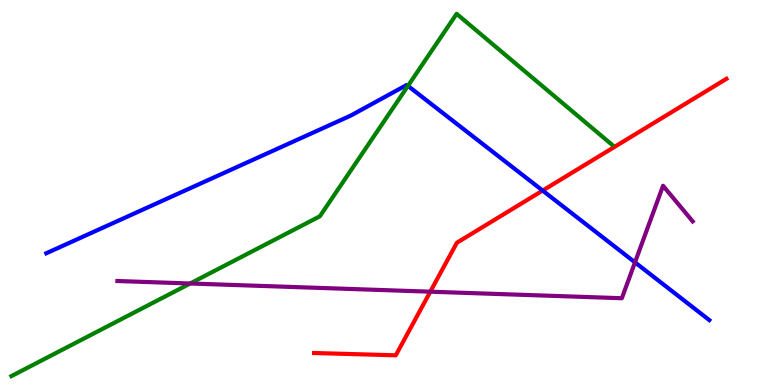[{'lines': ['blue', 'red'], 'intersections': [{'x': 7.0, 'y': 5.05}]}, {'lines': ['green', 'red'], 'intersections': []}, {'lines': ['purple', 'red'], 'intersections': [{'x': 5.55, 'y': 2.42}]}, {'lines': ['blue', 'green'], 'intersections': [{'x': 5.26, 'y': 7.77}]}, {'lines': ['blue', 'purple'], 'intersections': [{'x': 8.19, 'y': 3.19}]}, {'lines': ['green', 'purple'], 'intersections': [{'x': 2.45, 'y': 2.64}]}]